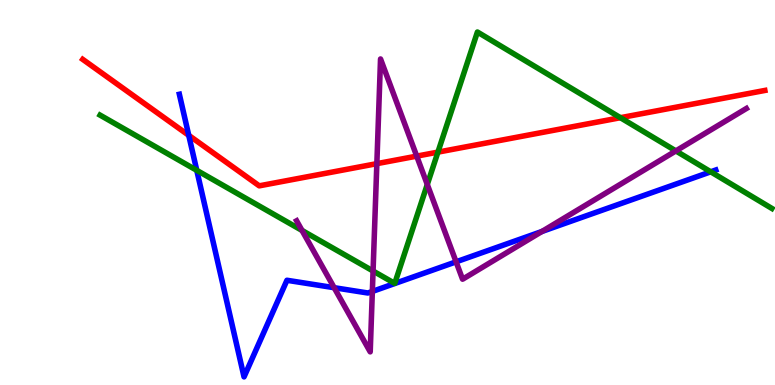[{'lines': ['blue', 'red'], 'intersections': [{'x': 2.44, 'y': 6.48}]}, {'lines': ['green', 'red'], 'intersections': [{'x': 5.65, 'y': 6.05}, {'x': 8.01, 'y': 6.94}]}, {'lines': ['purple', 'red'], 'intersections': [{'x': 4.86, 'y': 5.75}, {'x': 5.38, 'y': 5.94}]}, {'lines': ['blue', 'green'], 'intersections': [{'x': 2.54, 'y': 5.58}, {'x': 9.17, 'y': 5.54}]}, {'lines': ['blue', 'purple'], 'intersections': [{'x': 4.31, 'y': 2.53}, {'x': 4.8, 'y': 2.43}, {'x': 5.89, 'y': 3.2}, {'x': 6.99, 'y': 3.99}]}, {'lines': ['green', 'purple'], 'intersections': [{'x': 3.9, 'y': 4.01}, {'x': 4.81, 'y': 2.96}, {'x': 5.51, 'y': 5.21}, {'x': 8.72, 'y': 6.08}]}]